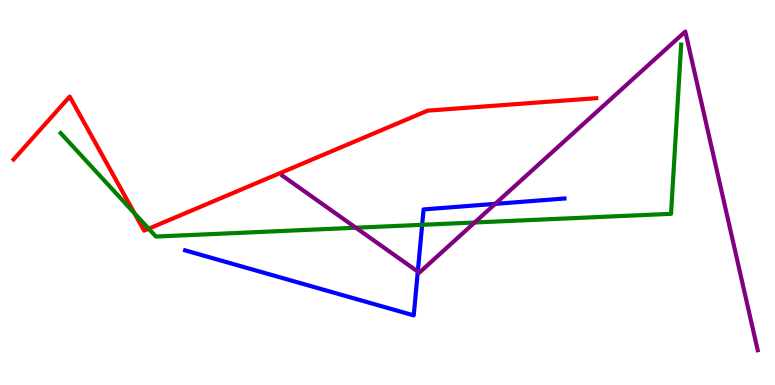[{'lines': ['blue', 'red'], 'intersections': []}, {'lines': ['green', 'red'], 'intersections': [{'x': 1.74, 'y': 4.46}, {'x': 1.92, 'y': 4.06}]}, {'lines': ['purple', 'red'], 'intersections': []}, {'lines': ['blue', 'green'], 'intersections': [{'x': 5.45, 'y': 4.16}]}, {'lines': ['blue', 'purple'], 'intersections': [{'x': 5.39, 'y': 2.95}, {'x': 6.39, 'y': 4.7}]}, {'lines': ['green', 'purple'], 'intersections': [{'x': 4.59, 'y': 4.09}, {'x': 6.12, 'y': 4.22}]}]